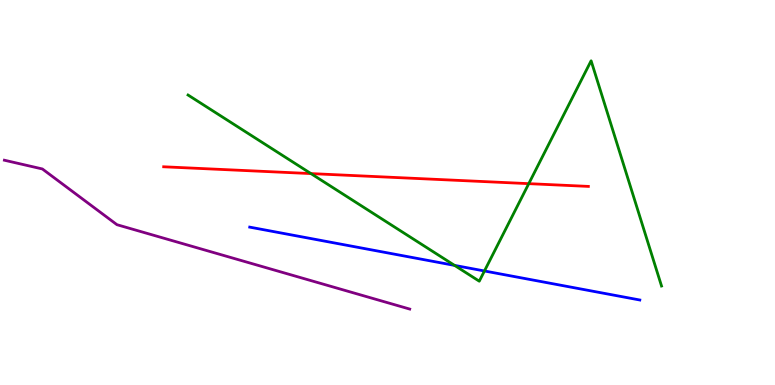[{'lines': ['blue', 'red'], 'intersections': []}, {'lines': ['green', 'red'], 'intersections': [{'x': 4.01, 'y': 5.49}, {'x': 6.82, 'y': 5.23}]}, {'lines': ['purple', 'red'], 'intersections': []}, {'lines': ['blue', 'green'], 'intersections': [{'x': 5.87, 'y': 3.11}, {'x': 6.25, 'y': 2.96}]}, {'lines': ['blue', 'purple'], 'intersections': []}, {'lines': ['green', 'purple'], 'intersections': []}]